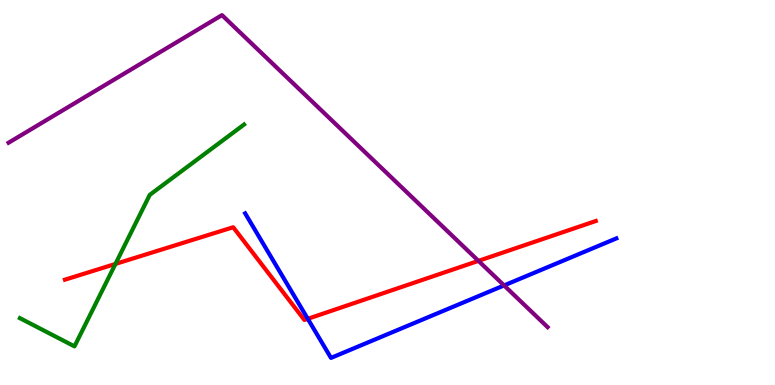[{'lines': ['blue', 'red'], 'intersections': [{'x': 3.97, 'y': 1.72}]}, {'lines': ['green', 'red'], 'intersections': [{'x': 1.49, 'y': 3.14}]}, {'lines': ['purple', 'red'], 'intersections': [{'x': 6.17, 'y': 3.22}]}, {'lines': ['blue', 'green'], 'intersections': []}, {'lines': ['blue', 'purple'], 'intersections': [{'x': 6.5, 'y': 2.59}]}, {'lines': ['green', 'purple'], 'intersections': []}]